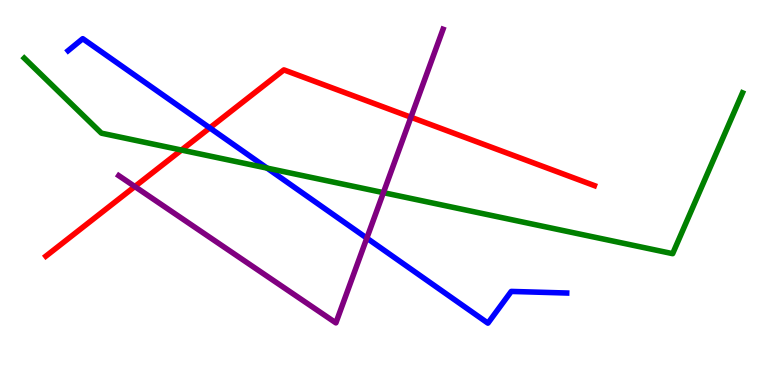[{'lines': ['blue', 'red'], 'intersections': [{'x': 2.71, 'y': 6.68}]}, {'lines': ['green', 'red'], 'intersections': [{'x': 2.34, 'y': 6.1}]}, {'lines': ['purple', 'red'], 'intersections': [{'x': 1.74, 'y': 5.15}, {'x': 5.3, 'y': 6.96}]}, {'lines': ['blue', 'green'], 'intersections': [{'x': 3.45, 'y': 5.63}]}, {'lines': ['blue', 'purple'], 'intersections': [{'x': 4.73, 'y': 3.81}]}, {'lines': ['green', 'purple'], 'intersections': [{'x': 4.95, 'y': 5.0}]}]